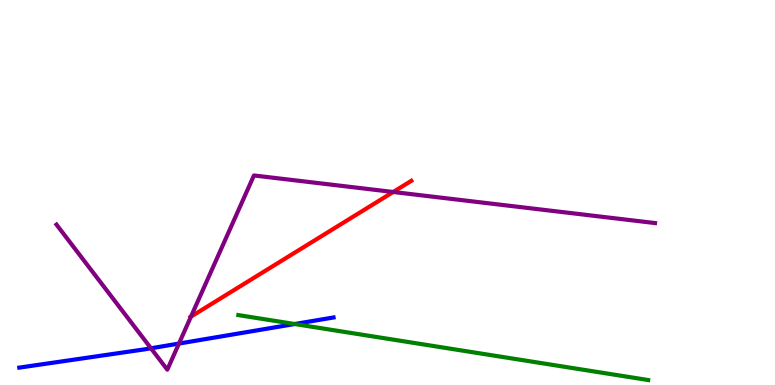[{'lines': ['blue', 'red'], 'intersections': []}, {'lines': ['green', 'red'], 'intersections': []}, {'lines': ['purple', 'red'], 'intersections': [{'x': 2.46, 'y': 1.78}, {'x': 5.07, 'y': 5.01}]}, {'lines': ['blue', 'green'], 'intersections': [{'x': 3.8, 'y': 1.58}]}, {'lines': ['blue', 'purple'], 'intersections': [{'x': 1.95, 'y': 0.954}, {'x': 2.31, 'y': 1.08}]}, {'lines': ['green', 'purple'], 'intersections': []}]